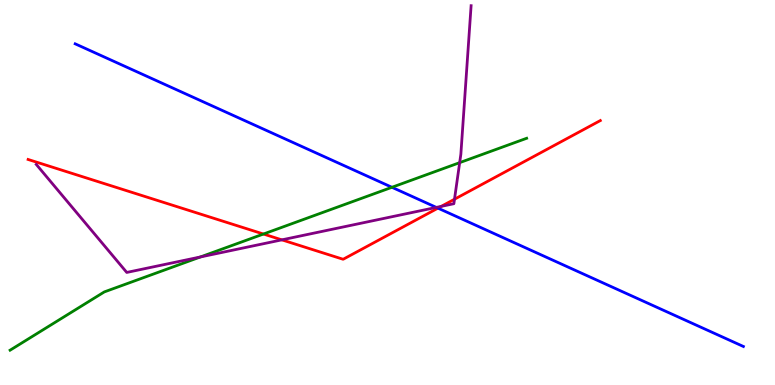[{'lines': ['blue', 'red'], 'intersections': [{'x': 5.65, 'y': 4.59}]}, {'lines': ['green', 'red'], 'intersections': [{'x': 3.4, 'y': 3.92}]}, {'lines': ['purple', 'red'], 'intersections': [{'x': 3.64, 'y': 3.77}, {'x': 5.69, 'y': 4.64}, {'x': 5.86, 'y': 4.83}]}, {'lines': ['blue', 'green'], 'intersections': [{'x': 5.06, 'y': 5.14}]}, {'lines': ['blue', 'purple'], 'intersections': [{'x': 5.63, 'y': 4.61}]}, {'lines': ['green', 'purple'], 'intersections': [{'x': 2.59, 'y': 3.33}, {'x': 5.93, 'y': 5.78}]}]